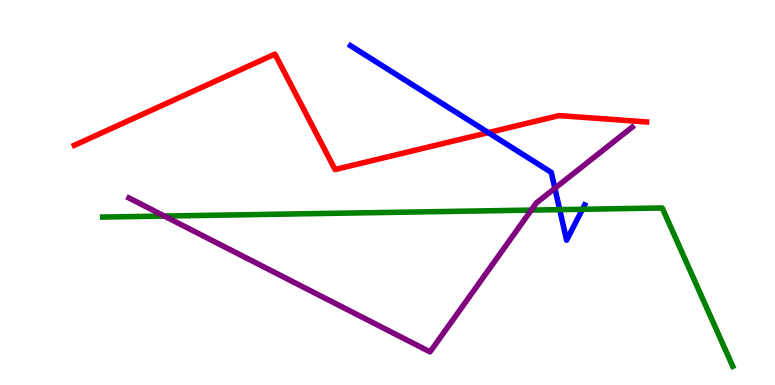[{'lines': ['blue', 'red'], 'intersections': [{'x': 6.3, 'y': 6.56}]}, {'lines': ['green', 'red'], 'intersections': []}, {'lines': ['purple', 'red'], 'intersections': []}, {'lines': ['blue', 'green'], 'intersections': [{'x': 7.22, 'y': 4.55}, {'x': 7.52, 'y': 4.56}]}, {'lines': ['blue', 'purple'], 'intersections': [{'x': 7.16, 'y': 5.11}]}, {'lines': ['green', 'purple'], 'intersections': [{'x': 2.12, 'y': 4.39}, {'x': 6.86, 'y': 4.54}]}]